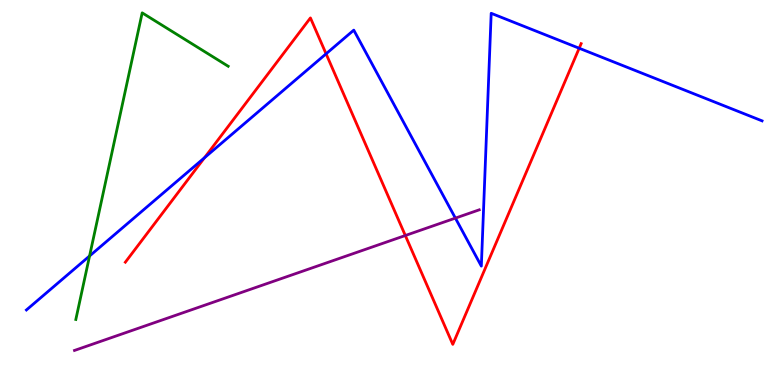[{'lines': ['blue', 'red'], 'intersections': [{'x': 2.64, 'y': 5.9}, {'x': 4.21, 'y': 8.6}, {'x': 7.47, 'y': 8.75}]}, {'lines': ['green', 'red'], 'intersections': []}, {'lines': ['purple', 'red'], 'intersections': [{'x': 5.23, 'y': 3.88}]}, {'lines': ['blue', 'green'], 'intersections': [{'x': 1.16, 'y': 3.35}]}, {'lines': ['blue', 'purple'], 'intersections': [{'x': 5.88, 'y': 4.33}]}, {'lines': ['green', 'purple'], 'intersections': []}]